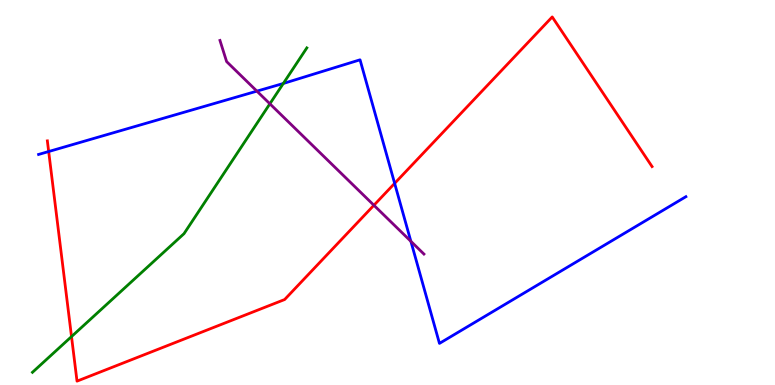[{'lines': ['blue', 'red'], 'intersections': [{'x': 0.628, 'y': 6.06}, {'x': 5.09, 'y': 5.24}]}, {'lines': ['green', 'red'], 'intersections': [{'x': 0.923, 'y': 1.26}]}, {'lines': ['purple', 'red'], 'intersections': [{'x': 4.82, 'y': 4.67}]}, {'lines': ['blue', 'green'], 'intersections': [{'x': 3.66, 'y': 7.83}]}, {'lines': ['blue', 'purple'], 'intersections': [{'x': 3.31, 'y': 7.63}, {'x': 5.3, 'y': 3.73}]}, {'lines': ['green', 'purple'], 'intersections': [{'x': 3.48, 'y': 7.3}]}]